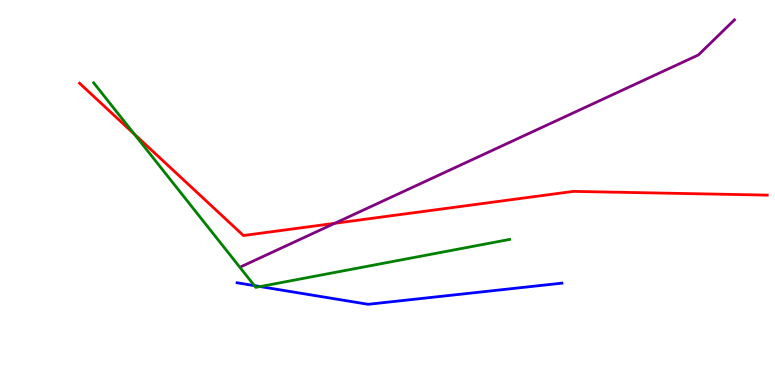[{'lines': ['blue', 'red'], 'intersections': []}, {'lines': ['green', 'red'], 'intersections': [{'x': 1.73, 'y': 6.51}]}, {'lines': ['purple', 'red'], 'intersections': [{'x': 4.32, 'y': 4.2}]}, {'lines': ['blue', 'green'], 'intersections': [{'x': 3.28, 'y': 2.58}, {'x': 3.36, 'y': 2.56}]}, {'lines': ['blue', 'purple'], 'intersections': []}, {'lines': ['green', 'purple'], 'intersections': []}]